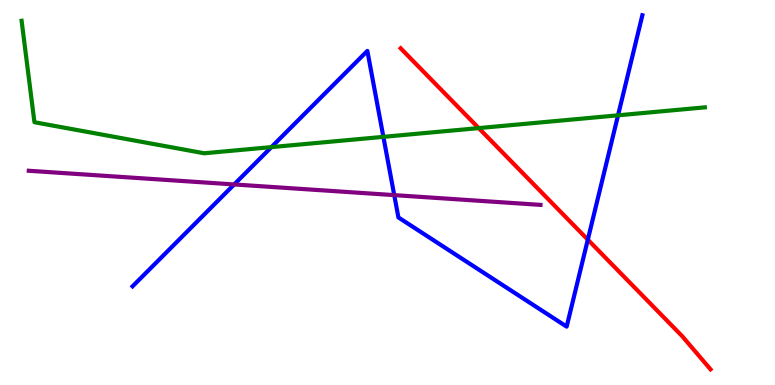[{'lines': ['blue', 'red'], 'intersections': [{'x': 7.58, 'y': 3.78}]}, {'lines': ['green', 'red'], 'intersections': [{'x': 6.18, 'y': 6.67}]}, {'lines': ['purple', 'red'], 'intersections': []}, {'lines': ['blue', 'green'], 'intersections': [{'x': 3.5, 'y': 6.18}, {'x': 4.95, 'y': 6.45}, {'x': 7.97, 'y': 7.0}]}, {'lines': ['blue', 'purple'], 'intersections': [{'x': 3.02, 'y': 5.21}, {'x': 5.09, 'y': 4.93}]}, {'lines': ['green', 'purple'], 'intersections': []}]